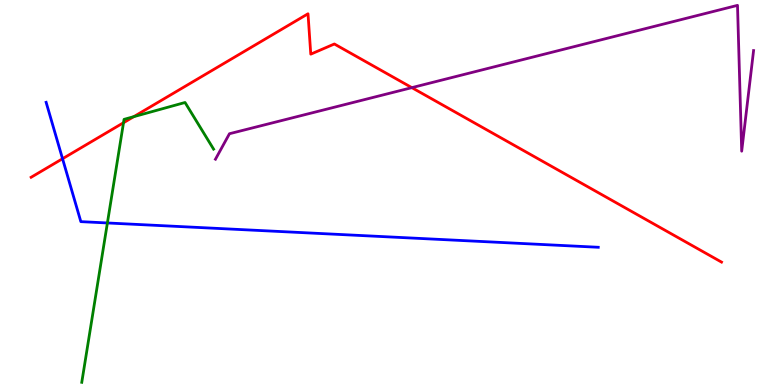[{'lines': ['blue', 'red'], 'intersections': [{'x': 0.807, 'y': 5.88}]}, {'lines': ['green', 'red'], 'intersections': [{'x': 1.59, 'y': 6.81}, {'x': 1.73, 'y': 6.97}]}, {'lines': ['purple', 'red'], 'intersections': [{'x': 5.31, 'y': 7.72}]}, {'lines': ['blue', 'green'], 'intersections': [{'x': 1.39, 'y': 4.21}]}, {'lines': ['blue', 'purple'], 'intersections': []}, {'lines': ['green', 'purple'], 'intersections': []}]